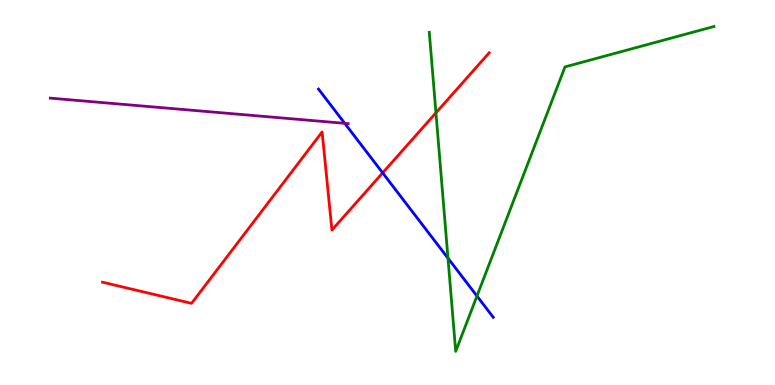[{'lines': ['blue', 'red'], 'intersections': [{'x': 4.94, 'y': 5.51}]}, {'lines': ['green', 'red'], 'intersections': [{'x': 5.63, 'y': 7.07}]}, {'lines': ['purple', 'red'], 'intersections': []}, {'lines': ['blue', 'green'], 'intersections': [{'x': 5.78, 'y': 3.29}, {'x': 6.15, 'y': 2.31}]}, {'lines': ['blue', 'purple'], 'intersections': [{'x': 4.45, 'y': 6.8}]}, {'lines': ['green', 'purple'], 'intersections': []}]